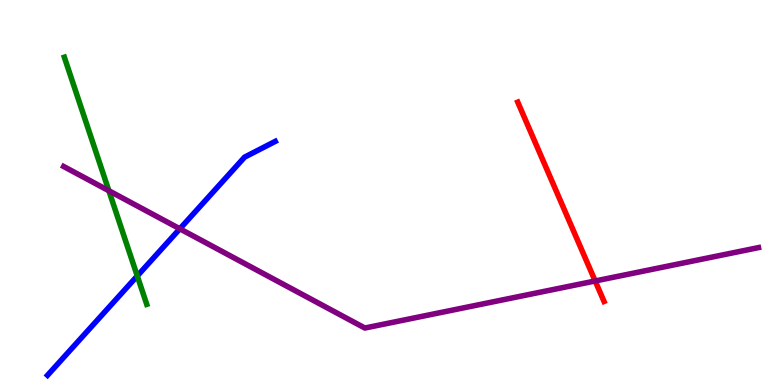[{'lines': ['blue', 'red'], 'intersections': []}, {'lines': ['green', 'red'], 'intersections': []}, {'lines': ['purple', 'red'], 'intersections': [{'x': 7.68, 'y': 2.7}]}, {'lines': ['blue', 'green'], 'intersections': [{'x': 1.77, 'y': 2.83}]}, {'lines': ['blue', 'purple'], 'intersections': [{'x': 2.32, 'y': 4.06}]}, {'lines': ['green', 'purple'], 'intersections': [{'x': 1.4, 'y': 5.05}]}]